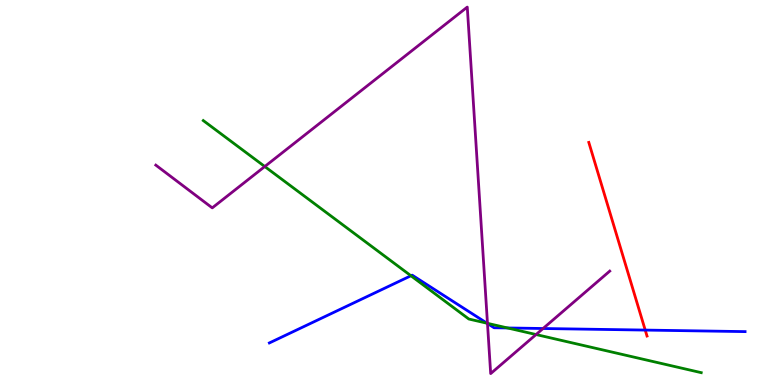[{'lines': ['blue', 'red'], 'intersections': [{'x': 8.33, 'y': 1.43}]}, {'lines': ['green', 'red'], 'intersections': []}, {'lines': ['purple', 'red'], 'intersections': []}, {'lines': ['blue', 'green'], 'intersections': [{'x': 5.3, 'y': 2.84}, {'x': 6.28, 'y': 1.6}, {'x': 6.55, 'y': 1.48}]}, {'lines': ['blue', 'purple'], 'intersections': [{'x': 6.29, 'y': 1.6}, {'x': 7.01, 'y': 1.47}]}, {'lines': ['green', 'purple'], 'intersections': [{'x': 3.42, 'y': 5.67}, {'x': 6.29, 'y': 1.6}, {'x': 6.92, 'y': 1.31}]}]